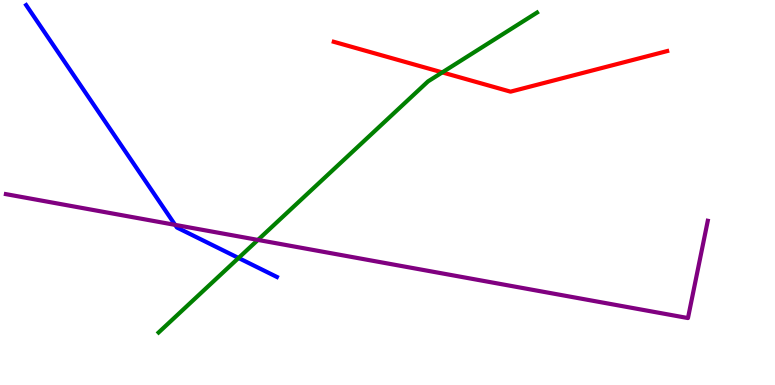[{'lines': ['blue', 'red'], 'intersections': []}, {'lines': ['green', 'red'], 'intersections': [{'x': 5.71, 'y': 8.12}]}, {'lines': ['purple', 'red'], 'intersections': []}, {'lines': ['blue', 'green'], 'intersections': [{'x': 3.08, 'y': 3.3}]}, {'lines': ['blue', 'purple'], 'intersections': [{'x': 2.26, 'y': 4.16}]}, {'lines': ['green', 'purple'], 'intersections': [{'x': 3.33, 'y': 3.77}]}]